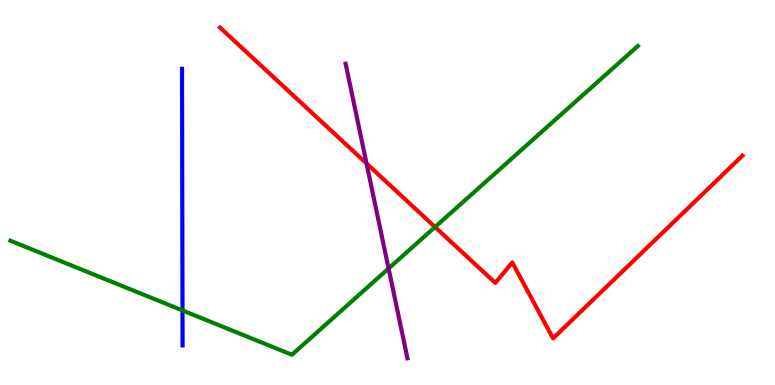[{'lines': ['blue', 'red'], 'intersections': []}, {'lines': ['green', 'red'], 'intersections': [{'x': 5.61, 'y': 4.1}]}, {'lines': ['purple', 'red'], 'intersections': [{'x': 4.73, 'y': 5.75}]}, {'lines': ['blue', 'green'], 'intersections': [{'x': 2.35, 'y': 1.94}]}, {'lines': ['blue', 'purple'], 'intersections': []}, {'lines': ['green', 'purple'], 'intersections': [{'x': 5.01, 'y': 3.03}]}]